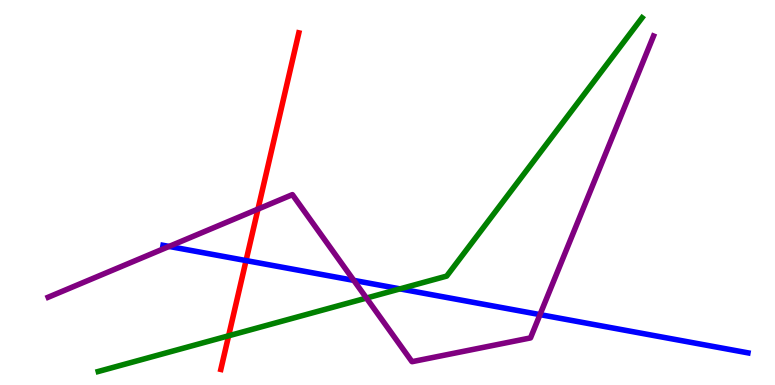[{'lines': ['blue', 'red'], 'intersections': [{'x': 3.17, 'y': 3.23}]}, {'lines': ['green', 'red'], 'intersections': [{'x': 2.95, 'y': 1.28}]}, {'lines': ['purple', 'red'], 'intersections': [{'x': 3.33, 'y': 4.57}]}, {'lines': ['blue', 'green'], 'intersections': [{'x': 5.16, 'y': 2.5}]}, {'lines': ['blue', 'purple'], 'intersections': [{'x': 2.18, 'y': 3.6}, {'x': 4.57, 'y': 2.72}, {'x': 6.97, 'y': 1.83}]}, {'lines': ['green', 'purple'], 'intersections': [{'x': 4.73, 'y': 2.26}]}]